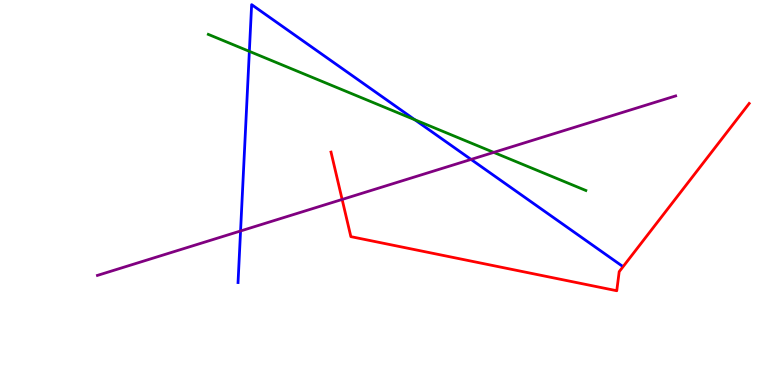[{'lines': ['blue', 'red'], 'intersections': []}, {'lines': ['green', 'red'], 'intersections': []}, {'lines': ['purple', 'red'], 'intersections': [{'x': 4.41, 'y': 4.82}]}, {'lines': ['blue', 'green'], 'intersections': [{'x': 3.22, 'y': 8.67}, {'x': 5.35, 'y': 6.89}]}, {'lines': ['blue', 'purple'], 'intersections': [{'x': 3.1, 'y': 4.0}, {'x': 6.08, 'y': 5.86}]}, {'lines': ['green', 'purple'], 'intersections': [{'x': 6.37, 'y': 6.04}]}]